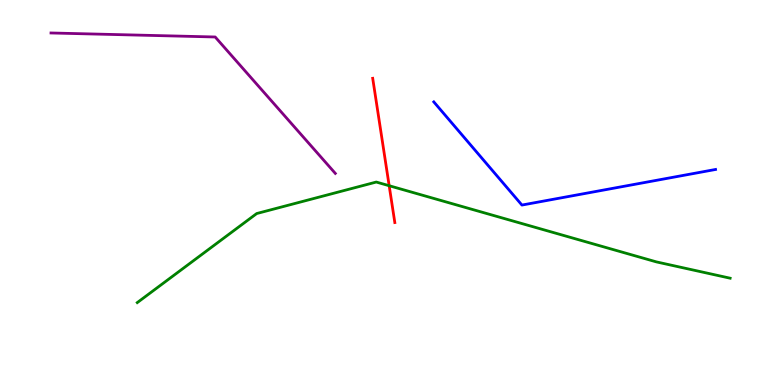[{'lines': ['blue', 'red'], 'intersections': []}, {'lines': ['green', 'red'], 'intersections': [{'x': 5.02, 'y': 5.18}]}, {'lines': ['purple', 'red'], 'intersections': []}, {'lines': ['blue', 'green'], 'intersections': []}, {'lines': ['blue', 'purple'], 'intersections': []}, {'lines': ['green', 'purple'], 'intersections': []}]